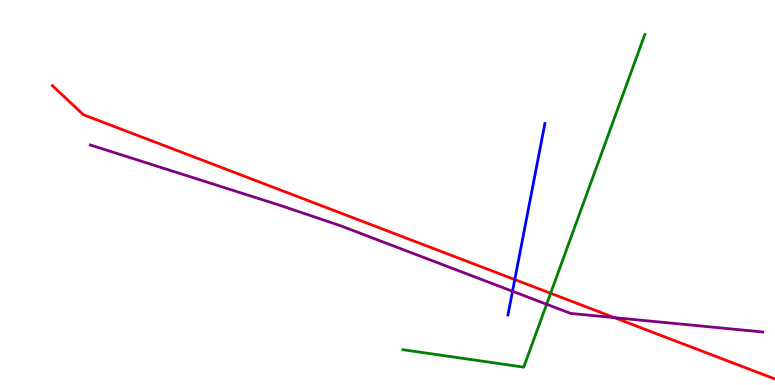[{'lines': ['blue', 'red'], 'intersections': [{'x': 6.64, 'y': 2.74}]}, {'lines': ['green', 'red'], 'intersections': [{'x': 7.1, 'y': 2.38}]}, {'lines': ['purple', 'red'], 'intersections': [{'x': 7.93, 'y': 1.75}]}, {'lines': ['blue', 'green'], 'intersections': []}, {'lines': ['blue', 'purple'], 'intersections': [{'x': 6.61, 'y': 2.43}]}, {'lines': ['green', 'purple'], 'intersections': [{'x': 7.05, 'y': 2.1}]}]